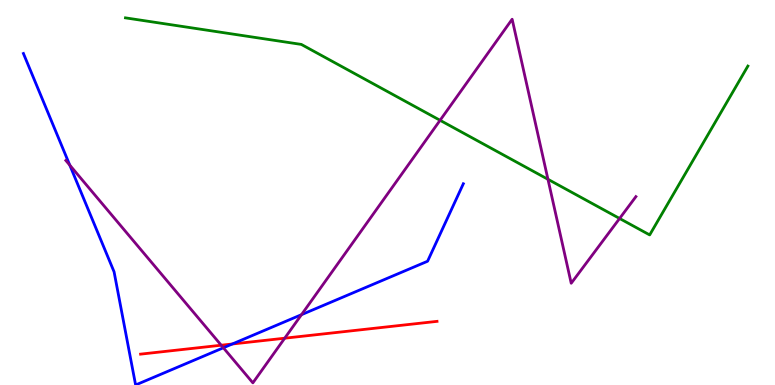[{'lines': ['blue', 'red'], 'intersections': [{'x': 3.0, 'y': 1.07}]}, {'lines': ['green', 'red'], 'intersections': []}, {'lines': ['purple', 'red'], 'intersections': [{'x': 2.85, 'y': 1.03}, {'x': 3.67, 'y': 1.22}]}, {'lines': ['blue', 'green'], 'intersections': []}, {'lines': ['blue', 'purple'], 'intersections': [{'x': 0.9, 'y': 5.71}, {'x': 2.88, 'y': 0.967}, {'x': 3.89, 'y': 1.83}]}, {'lines': ['green', 'purple'], 'intersections': [{'x': 5.68, 'y': 6.88}, {'x': 7.07, 'y': 5.34}, {'x': 7.99, 'y': 4.33}]}]